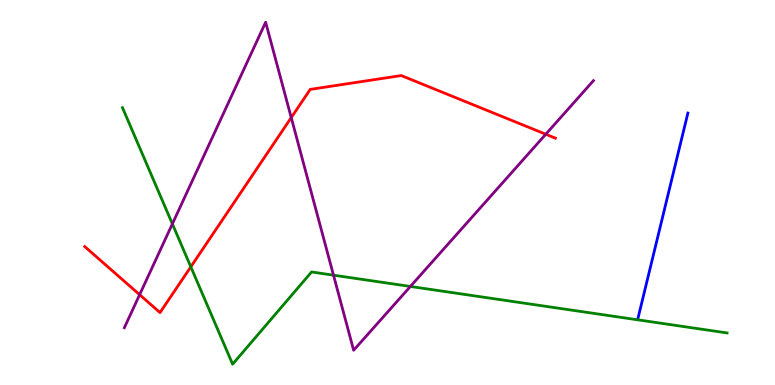[{'lines': ['blue', 'red'], 'intersections': []}, {'lines': ['green', 'red'], 'intersections': [{'x': 2.46, 'y': 3.07}]}, {'lines': ['purple', 'red'], 'intersections': [{'x': 1.8, 'y': 2.35}, {'x': 3.76, 'y': 6.95}, {'x': 7.04, 'y': 6.51}]}, {'lines': ['blue', 'green'], 'intersections': []}, {'lines': ['blue', 'purple'], 'intersections': []}, {'lines': ['green', 'purple'], 'intersections': [{'x': 2.22, 'y': 4.18}, {'x': 4.3, 'y': 2.85}, {'x': 5.3, 'y': 2.56}]}]